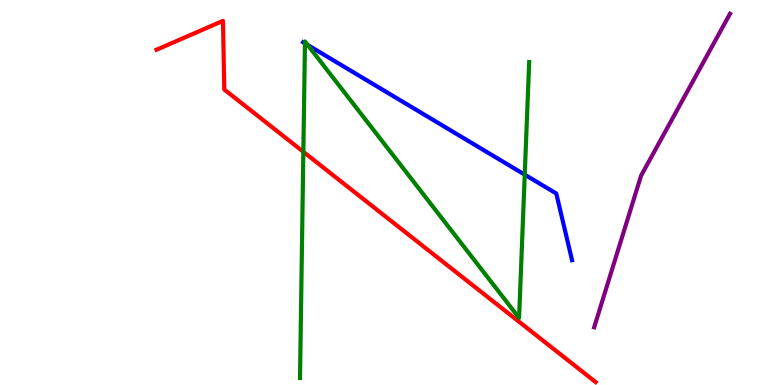[{'lines': ['blue', 'red'], 'intersections': []}, {'lines': ['green', 'red'], 'intersections': [{'x': 3.91, 'y': 6.06}]}, {'lines': ['purple', 'red'], 'intersections': []}, {'lines': ['blue', 'green'], 'intersections': [{'x': 3.93, 'y': 8.87}, {'x': 3.97, 'y': 8.83}, {'x': 6.77, 'y': 5.46}]}, {'lines': ['blue', 'purple'], 'intersections': []}, {'lines': ['green', 'purple'], 'intersections': []}]